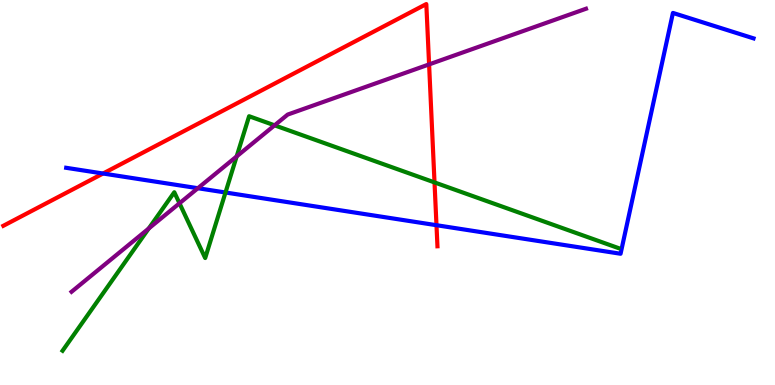[{'lines': ['blue', 'red'], 'intersections': [{'x': 1.33, 'y': 5.49}, {'x': 5.63, 'y': 4.15}]}, {'lines': ['green', 'red'], 'intersections': [{'x': 5.61, 'y': 5.26}]}, {'lines': ['purple', 'red'], 'intersections': [{'x': 5.54, 'y': 8.33}]}, {'lines': ['blue', 'green'], 'intersections': [{'x': 2.91, 'y': 5.0}]}, {'lines': ['blue', 'purple'], 'intersections': [{'x': 2.55, 'y': 5.11}]}, {'lines': ['green', 'purple'], 'intersections': [{'x': 1.92, 'y': 4.07}, {'x': 2.32, 'y': 4.72}, {'x': 3.05, 'y': 5.94}, {'x': 3.54, 'y': 6.74}]}]